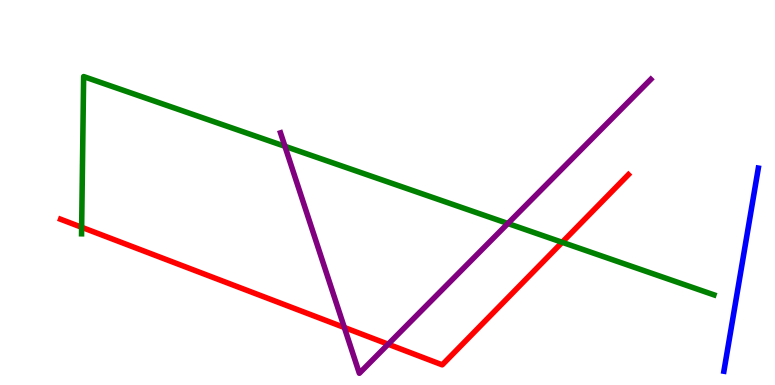[{'lines': ['blue', 'red'], 'intersections': []}, {'lines': ['green', 'red'], 'intersections': [{'x': 1.05, 'y': 4.1}, {'x': 7.25, 'y': 3.71}]}, {'lines': ['purple', 'red'], 'intersections': [{'x': 4.44, 'y': 1.49}, {'x': 5.01, 'y': 1.06}]}, {'lines': ['blue', 'green'], 'intersections': []}, {'lines': ['blue', 'purple'], 'intersections': []}, {'lines': ['green', 'purple'], 'intersections': [{'x': 3.68, 'y': 6.2}, {'x': 6.55, 'y': 4.2}]}]